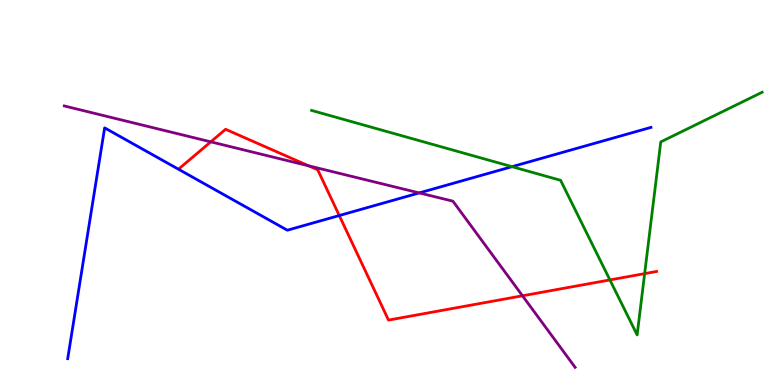[{'lines': ['blue', 'red'], 'intersections': [{'x': 4.38, 'y': 4.4}]}, {'lines': ['green', 'red'], 'intersections': [{'x': 7.87, 'y': 2.73}, {'x': 8.32, 'y': 2.89}]}, {'lines': ['purple', 'red'], 'intersections': [{'x': 2.72, 'y': 6.32}, {'x': 3.98, 'y': 5.69}, {'x': 6.74, 'y': 2.32}]}, {'lines': ['blue', 'green'], 'intersections': [{'x': 6.61, 'y': 5.67}]}, {'lines': ['blue', 'purple'], 'intersections': [{'x': 5.41, 'y': 4.99}]}, {'lines': ['green', 'purple'], 'intersections': []}]